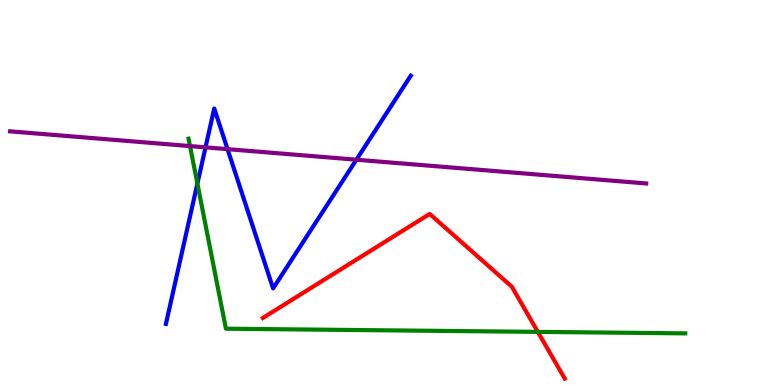[{'lines': ['blue', 'red'], 'intersections': []}, {'lines': ['green', 'red'], 'intersections': [{'x': 6.94, 'y': 1.38}]}, {'lines': ['purple', 'red'], 'intersections': []}, {'lines': ['blue', 'green'], 'intersections': [{'x': 2.55, 'y': 5.23}]}, {'lines': ['blue', 'purple'], 'intersections': [{'x': 2.65, 'y': 6.17}, {'x': 2.94, 'y': 6.13}, {'x': 4.6, 'y': 5.85}]}, {'lines': ['green', 'purple'], 'intersections': [{'x': 2.45, 'y': 6.21}]}]